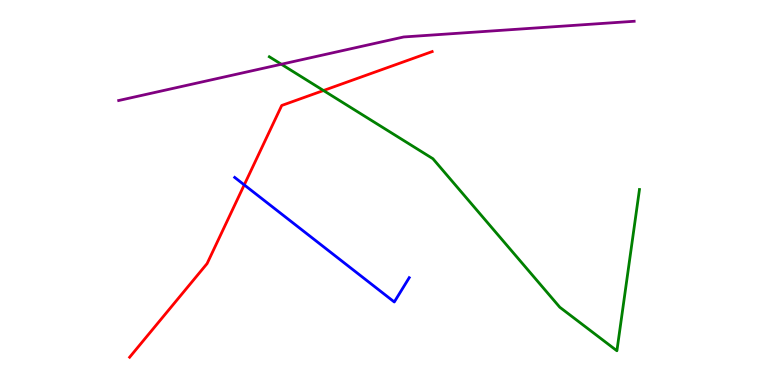[{'lines': ['blue', 'red'], 'intersections': [{'x': 3.15, 'y': 5.2}]}, {'lines': ['green', 'red'], 'intersections': [{'x': 4.17, 'y': 7.65}]}, {'lines': ['purple', 'red'], 'intersections': []}, {'lines': ['blue', 'green'], 'intersections': []}, {'lines': ['blue', 'purple'], 'intersections': []}, {'lines': ['green', 'purple'], 'intersections': [{'x': 3.63, 'y': 8.33}]}]